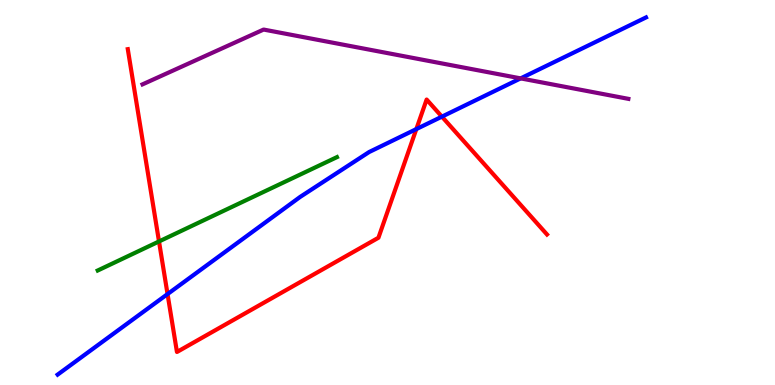[{'lines': ['blue', 'red'], 'intersections': [{'x': 2.16, 'y': 2.36}, {'x': 5.37, 'y': 6.65}, {'x': 5.7, 'y': 6.97}]}, {'lines': ['green', 'red'], 'intersections': [{'x': 2.05, 'y': 3.73}]}, {'lines': ['purple', 'red'], 'intersections': []}, {'lines': ['blue', 'green'], 'intersections': []}, {'lines': ['blue', 'purple'], 'intersections': [{'x': 6.72, 'y': 7.96}]}, {'lines': ['green', 'purple'], 'intersections': []}]